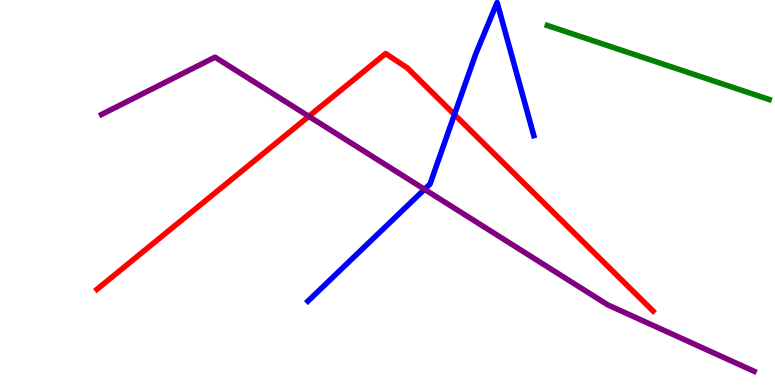[{'lines': ['blue', 'red'], 'intersections': [{'x': 5.86, 'y': 7.03}]}, {'lines': ['green', 'red'], 'intersections': []}, {'lines': ['purple', 'red'], 'intersections': [{'x': 3.98, 'y': 6.98}]}, {'lines': ['blue', 'green'], 'intersections': []}, {'lines': ['blue', 'purple'], 'intersections': [{'x': 5.48, 'y': 5.08}]}, {'lines': ['green', 'purple'], 'intersections': []}]